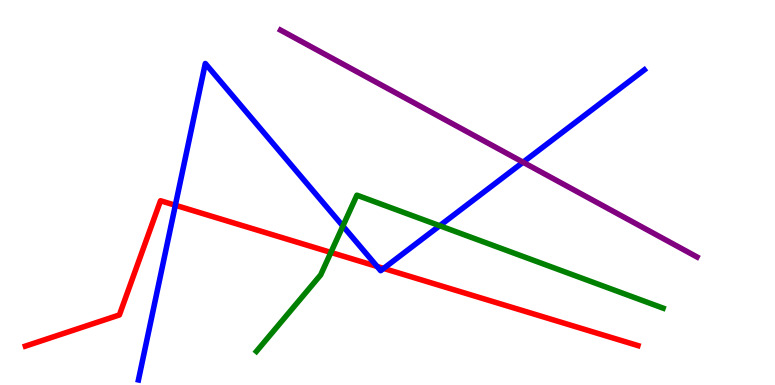[{'lines': ['blue', 'red'], 'intersections': [{'x': 2.26, 'y': 4.67}, {'x': 4.87, 'y': 3.08}, {'x': 4.95, 'y': 3.03}]}, {'lines': ['green', 'red'], 'intersections': [{'x': 4.27, 'y': 3.44}]}, {'lines': ['purple', 'red'], 'intersections': []}, {'lines': ['blue', 'green'], 'intersections': [{'x': 4.42, 'y': 4.13}, {'x': 5.67, 'y': 4.14}]}, {'lines': ['blue', 'purple'], 'intersections': [{'x': 6.75, 'y': 5.79}]}, {'lines': ['green', 'purple'], 'intersections': []}]